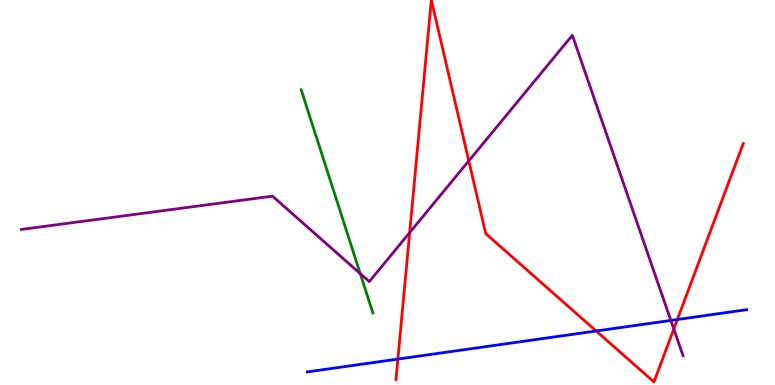[{'lines': ['blue', 'red'], 'intersections': [{'x': 5.13, 'y': 0.673}, {'x': 7.69, 'y': 1.4}, {'x': 8.74, 'y': 1.7}]}, {'lines': ['green', 'red'], 'intersections': []}, {'lines': ['purple', 'red'], 'intersections': [{'x': 5.29, 'y': 3.96}, {'x': 6.05, 'y': 5.82}, {'x': 8.69, 'y': 1.46}]}, {'lines': ['blue', 'green'], 'intersections': []}, {'lines': ['blue', 'purple'], 'intersections': [{'x': 8.66, 'y': 1.68}]}, {'lines': ['green', 'purple'], 'intersections': [{'x': 4.65, 'y': 2.89}]}]